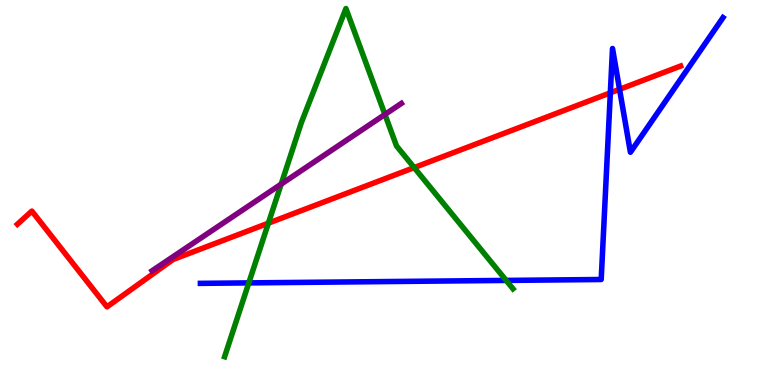[{'lines': ['blue', 'red'], 'intersections': [{'x': 7.88, 'y': 7.59}, {'x': 7.99, 'y': 7.68}]}, {'lines': ['green', 'red'], 'intersections': [{'x': 3.46, 'y': 4.2}, {'x': 5.34, 'y': 5.65}]}, {'lines': ['purple', 'red'], 'intersections': []}, {'lines': ['blue', 'green'], 'intersections': [{'x': 3.21, 'y': 2.65}, {'x': 6.53, 'y': 2.72}]}, {'lines': ['blue', 'purple'], 'intersections': []}, {'lines': ['green', 'purple'], 'intersections': [{'x': 3.63, 'y': 5.22}, {'x': 4.97, 'y': 7.03}]}]